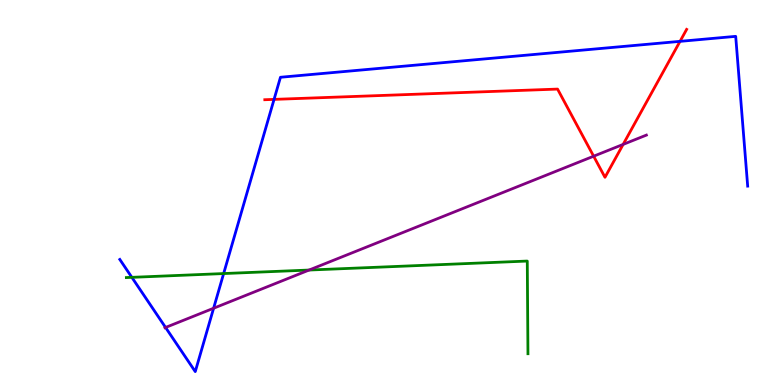[{'lines': ['blue', 'red'], 'intersections': [{'x': 3.54, 'y': 7.42}, {'x': 8.77, 'y': 8.93}]}, {'lines': ['green', 'red'], 'intersections': []}, {'lines': ['purple', 'red'], 'intersections': [{'x': 7.66, 'y': 5.94}, {'x': 8.04, 'y': 6.25}]}, {'lines': ['blue', 'green'], 'intersections': [{'x': 1.7, 'y': 2.8}, {'x': 2.89, 'y': 2.89}]}, {'lines': ['blue', 'purple'], 'intersections': [{'x': 2.14, 'y': 1.49}, {'x': 2.76, 'y': 1.99}]}, {'lines': ['green', 'purple'], 'intersections': [{'x': 3.99, 'y': 2.99}]}]